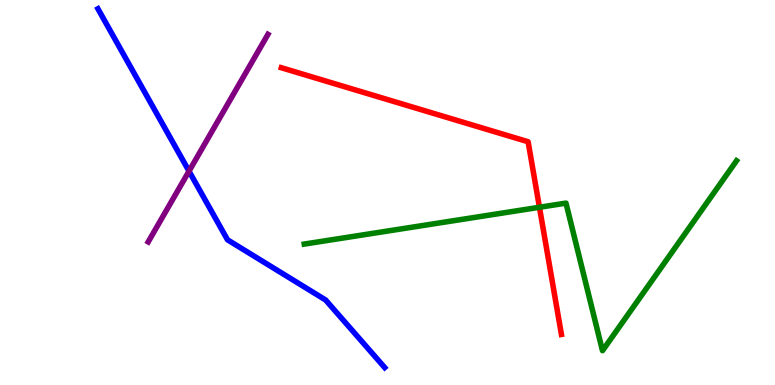[{'lines': ['blue', 'red'], 'intersections': []}, {'lines': ['green', 'red'], 'intersections': [{'x': 6.96, 'y': 4.62}]}, {'lines': ['purple', 'red'], 'intersections': []}, {'lines': ['blue', 'green'], 'intersections': []}, {'lines': ['blue', 'purple'], 'intersections': [{'x': 2.44, 'y': 5.55}]}, {'lines': ['green', 'purple'], 'intersections': []}]